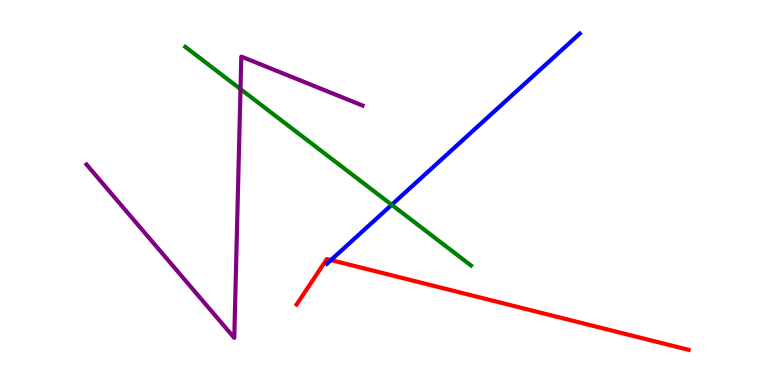[{'lines': ['blue', 'red'], 'intersections': [{'x': 4.27, 'y': 3.24}]}, {'lines': ['green', 'red'], 'intersections': []}, {'lines': ['purple', 'red'], 'intersections': []}, {'lines': ['blue', 'green'], 'intersections': [{'x': 5.05, 'y': 4.68}]}, {'lines': ['blue', 'purple'], 'intersections': []}, {'lines': ['green', 'purple'], 'intersections': [{'x': 3.1, 'y': 7.69}]}]